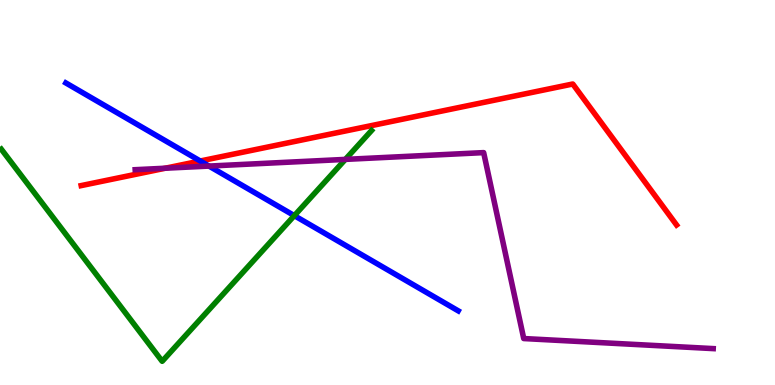[{'lines': ['blue', 'red'], 'intersections': [{'x': 2.58, 'y': 5.82}]}, {'lines': ['green', 'red'], 'intersections': []}, {'lines': ['purple', 'red'], 'intersections': [{'x': 2.13, 'y': 5.63}]}, {'lines': ['blue', 'green'], 'intersections': [{'x': 3.8, 'y': 4.4}]}, {'lines': ['blue', 'purple'], 'intersections': [{'x': 2.7, 'y': 5.69}]}, {'lines': ['green', 'purple'], 'intersections': [{'x': 4.46, 'y': 5.86}]}]